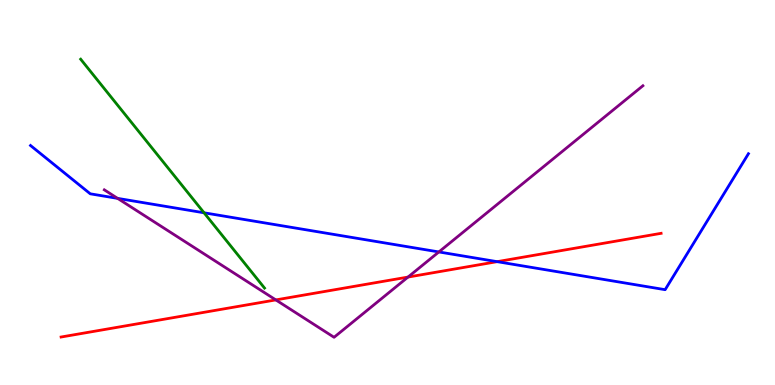[{'lines': ['blue', 'red'], 'intersections': [{'x': 6.41, 'y': 3.2}]}, {'lines': ['green', 'red'], 'intersections': []}, {'lines': ['purple', 'red'], 'intersections': [{'x': 3.56, 'y': 2.21}, {'x': 5.26, 'y': 2.8}]}, {'lines': ['blue', 'green'], 'intersections': [{'x': 2.63, 'y': 4.47}]}, {'lines': ['blue', 'purple'], 'intersections': [{'x': 1.52, 'y': 4.85}, {'x': 5.66, 'y': 3.46}]}, {'lines': ['green', 'purple'], 'intersections': []}]